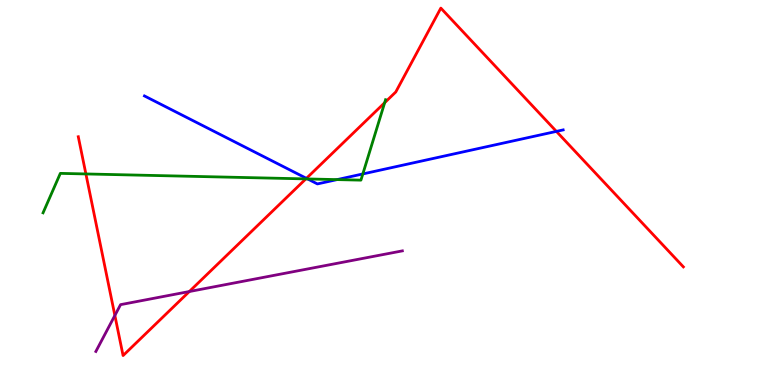[{'lines': ['blue', 'red'], 'intersections': [{'x': 3.95, 'y': 5.37}, {'x': 7.18, 'y': 6.59}]}, {'lines': ['green', 'red'], 'intersections': [{'x': 1.11, 'y': 5.48}, {'x': 3.95, 'y': 5.35}, {'x': 4.96, 'y': 7.33}]}, {'lines': ['purple', 'red'], 'intersections': [{'x': 1.48, 'y': 1.81}, {'x': 2.44, 'y': 2.43}]}, {'lines': ['blue', 'green'], 'intersections': [{'x': 3.97, 'y': 5.35}, {'x': 4.35, 'y': 5.33}, {'x': 4.68, 'y': 5.48}]}, {'lines': ['blue', 'purple'], 'intersections': []}, {'lines': ['green', 'purple'], 'intersections': []}]